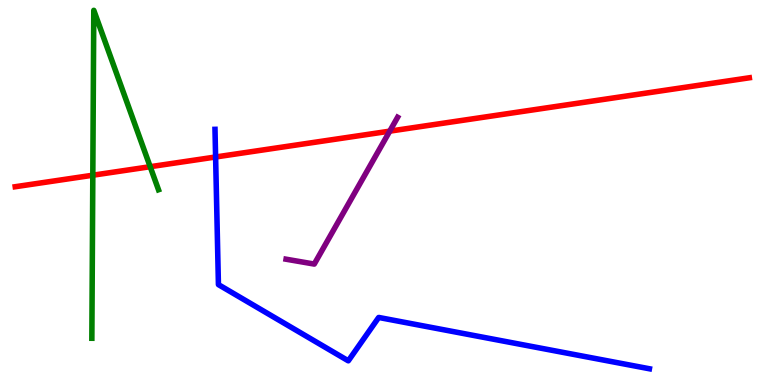[{'lines': ['blue', 'red'], 'intersections': [{'x': 2.78, 'y': 5.92}]}, {'lines': ['green', 'red'], 'intersections': [{'x': 1.2, 'y': 5.45}, {'x': 1.94, 'y': 5.67}]}, {'lines': ['purple', 'red'], 'intersections': [{'x': 5.03, 'y': 6.59}]}, {'lines': ['blue', 'green'], 'intersections': []}, {'lines': ['blue', 'purple'], 'intersections': []}, {'lines': ['green', 'purple'], 'intersections': []}]